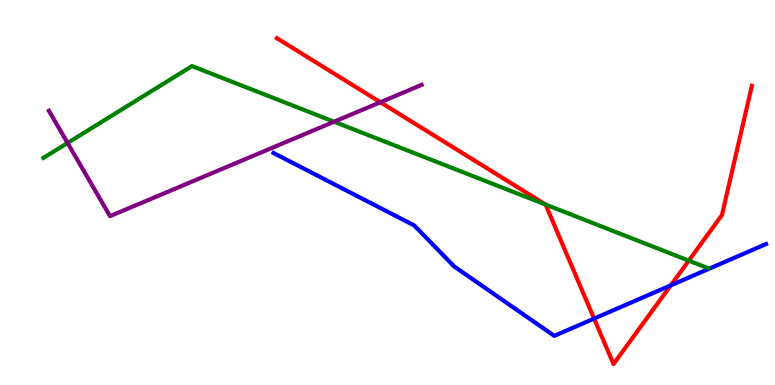[{'lines': ['blue', 'red'], 'intersections': [{'x': 7.67, 'y': 1.72}, {'x': 8.66, 'y': 2.59}]}, {'lines': ['green', 'red'], 'intersections': [{'x': 7.04, 'y': 4.69}, {'x': 8.89, 'y': 3.23}]}, {'lines': ['purple', 'red'], 'intersections': [{'x': 4.91, 'y': 7.34}]}, {'lines': ['blue', 'green'], 'intersections': []}, {'lines': ['blue', 'purple'], 'intersections': []}, {'lines': ['green', 'purple'], 'intersections': [{'x': 0.872, 'y': 6.29}, {'x': 4.31, 'y': 6.84}]}]